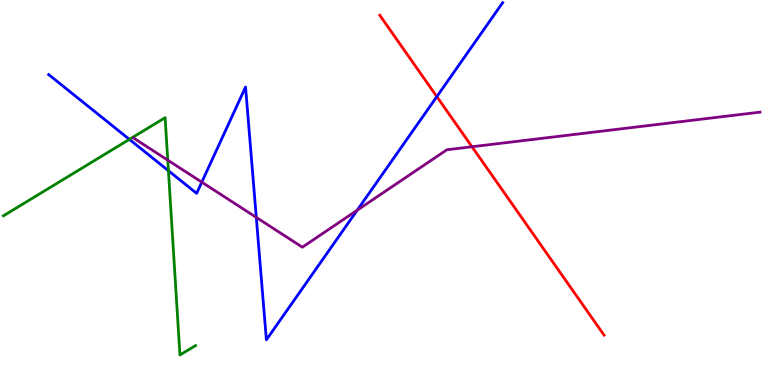[{'lines': ['blue', 'red'], 'intersections': [{'x': 5.64, 'y': 7.49}]}, {'lines': ['green', 'red'], 'intersections': []}, {'lines': ['purple', 'red'], 'intersections': [{'x': 6.09, 'y': 6.19}]}, {'lines': ['blue', 'green'], 'intersections': [{'x': 1.67, 'y': 6.38}, {'x': 2.17, 'y': 5.57}]}, {'lines': ['blue', 'purple'], 'intersections': [{'x': 2.6, 'y': 5.27}, {'x': 3.31, 'y': 4.35}, {'x': 4.61, 'y': 4.54}]}, {'lines': ['green', 'purple'], 'intersections': [{'x': 2.16, 'y': 5.84}]}]